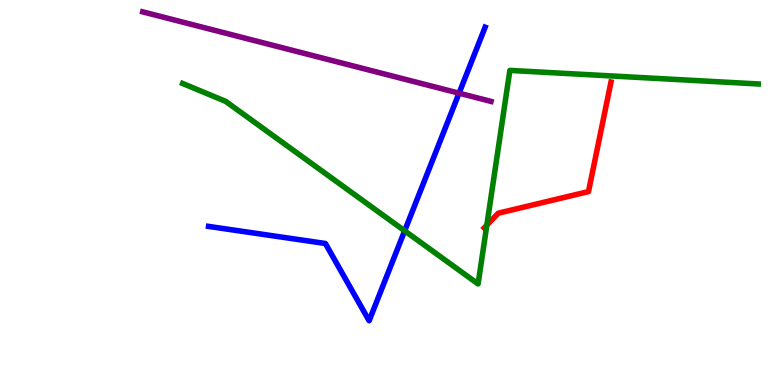[{'lines': ['blue', 'red'], 'intersections': []}, {'lines': ['green', 'red'], 'intersections': [{'x': 6.28, 'y': 4.15}]}, {'lines': ['purple', 'red'], 'intersections': []}, {'lines': ['blue', 'green'], 'intersections': [{'x': 5.22, 'y': 4.0}]}, {'lines': ['blue', 'purple'], 'intersections': [{'x': 5.92, 'y': 7.58}]}, {'lines': ['green', 'purple'], 'intersections': []}]